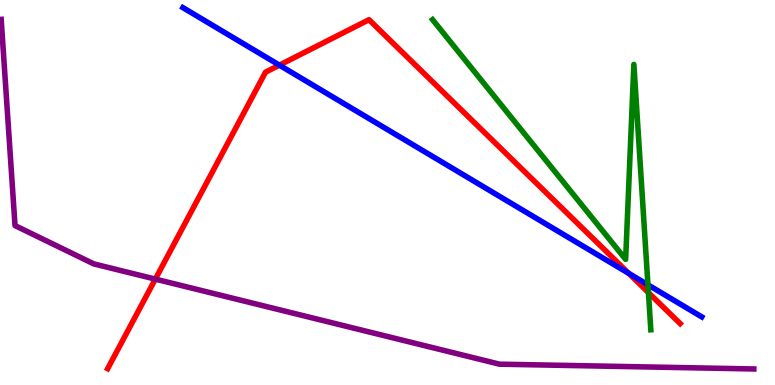[{'lines': ['blue', 'red'], 'intersections': [{'x': 3.61, 'y': 8.31}, {'x': 8.11, 'y': 2.9}]}, {'lines': ['green', 'red'], 'intersections': [{'x': 8.37, 'y': 2.4}]}, {'lines': ['purple', 'red'], 'intersections': [{'x': 2.0, 'y': 2.75}]}, {'lines': ['blue', 'green'], 'intersections': [{'x': 8.36, 'y': 2.6}]}, {'lines': ['blue', 'purple'], 'intersections': []}, {'lines': ['green', 'purple'], 'intersections': []}]